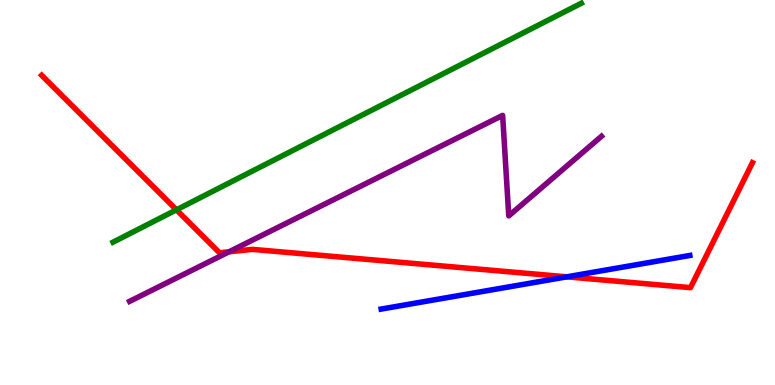[{'lines': ['blue', 'red'], 'intersections': [{'x': 7.31, 'y': 2.81}]}, {'lines': ['green', 'red'], 'intersections': [{'x': 2.28, 'y': 4.55}]}, {'lines': ['purple', 'red'], 'intersections': [{'x': 2.96, 'y': 3.46}]}, {'lines': ['blue', 'green'], 'intersections': []}, {'lines': ['blue', 'purple'], 'intersections': []}, {'lines': ['green', 'purple'], 'intersections': []}]